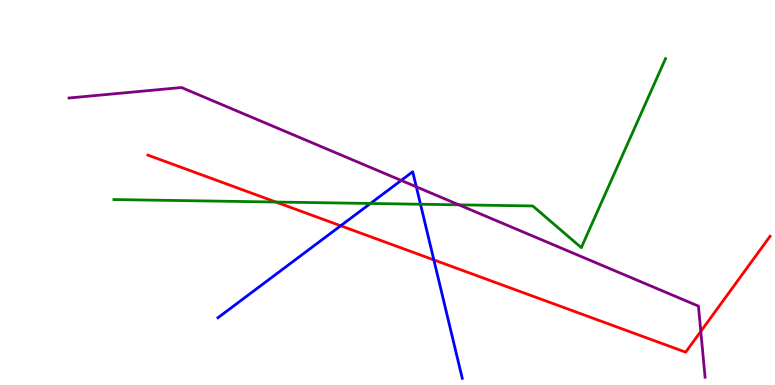[{'lines': ['blue', 'red'], 'intersections': [{'x': 4.4, 'y': 4.14}, {'x': 5.6, 'y': 3.25}]}, {'lines': ['green', 'red'], 'intersections': [{'x': 3.56, 'y': 4.75}]}, {'lines': ['purple', 'red'], 'intersections': [{'x': 9.04, 'y': 1.39}]}, {'lines': ['blue', 'green'], 'intersections': [{'x': 4.78, 'y': 4.71}, {'x': 5.43, 'y': 4.7}]}, {'lines': ['blue', 'purple'], 'intersections': [{'x': 5.18, 'y': 5.31}, {'x': 5.37, 'y': 5.15}]}, {'lines': ['green', 'purple'], 'intersections': [{'x': 5.92, 'y': 4.68}]}]